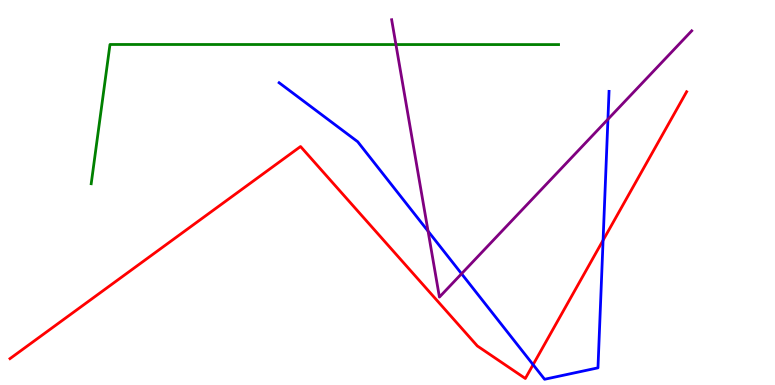[{'lines': ['blue', 'red'], 'intersections': [{'x': 6.88, 'y': 0.528}, {'x': 7.78, 'y': 3.76}]}, {'lines': ['green', 'red'], 'intersections': []}, {'lines': ['purple', 'red'], 'intersections': []}, {'lines': ['blue', 'green'], 'intersections': []}, {'lines': ['blue', 'purple'], 'intersections': [{'x': 5.52, 'y': 4.0}, {'x': 5.96, 'y': 2.89}, {'x': 7.84, 'y': 6.9}]}, {'lines': ['green', 'purple'], 'intersections': [{'x': 5.11, 'y': 8.84}]}]